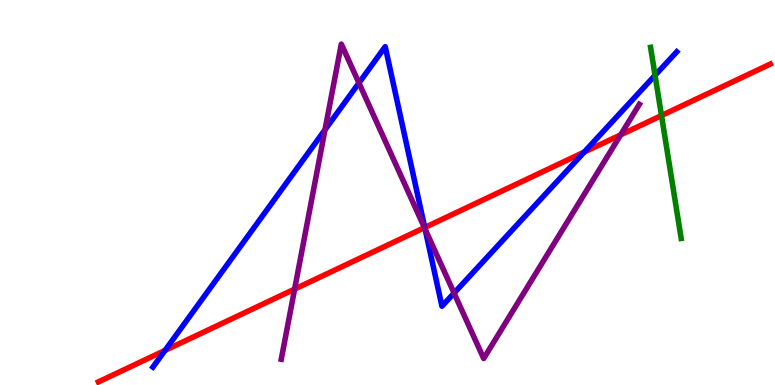[{'lines': ['blue', 'red'], 'intersections': [{'x': 2.13, 'y': 0.899}, {'x': 5.48, 'y': 4.09}, {'x': 7.54, 'y': 6.05}]}, {'lines': ['green', 'red'], 'intersections': [{'x': 8.54, 'y': 7.0}]}, {'lines': ['purple', 'red'], 'intersections': [{'x': 3.8, 'y': 2.49}, {'x': 5.48, 'y': 4.09}, {'x': 8.01, 'y': 6.5}]}, {'lines': ['blue', 'green'], 'intersections': [{'x': 8.45, 'y': 8.04}]}, {'lines': ['blue', 'purple'], 'intersections': [{'x': 4.19, 'y': 6.63}, {'x': 4.63, 'y': 7.85}, {'x': 5.49, 'y': 4.05}, {'x': 5.86, 'y': 2.39}]}, {'lines': ['green', 'purple'], 'intersections': []}]